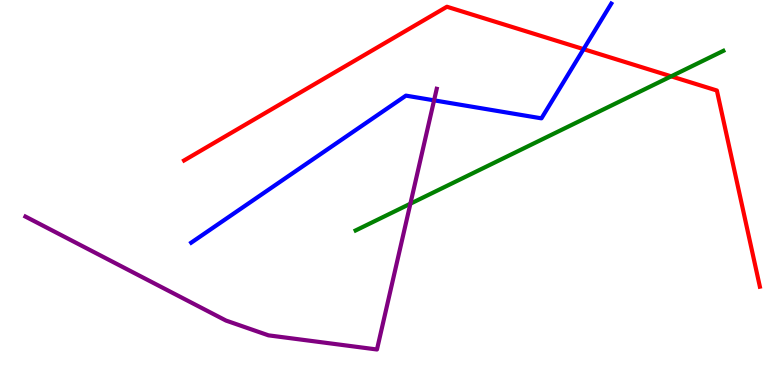[{'lines': ['blue', 'red'], 'intersections': [{'x': 7.53, 'y': 8.72}]}, {'lines': ['green', 'red'], 'intersections': [{'x': 8.66, 'y': 8.02}]}, {'lines': ['purple', 'red'], 'intersections': []}, {'lines': ['blue', 'green'], 'intersections': []}, {'lines': ['blue', 'purple'], 'intersections': [{'x': 5.6, 'y': 7.39}]}, {'lines': ['green', 'purple'], 'intersections': [{'x': 5.3, 'y': 4.71}]}]